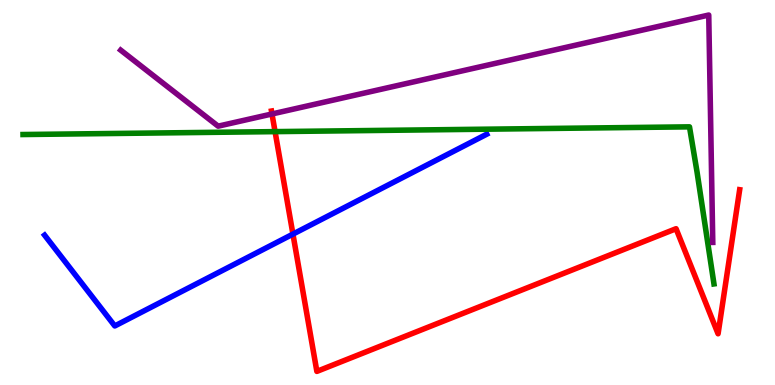[{'lines': ['blue', 'red'], 'intersections': [{'x': 3.78, 'y': 3.92}]}, {'lines': ['green', 'red'], 'intersections': [{'x': 3.55, 'y': 6.58}]}, {'lines': ['purple', 'red'], 'intersections': [{'x': 3.51, 'y': 7.04}]}, {'lines': ['blue', 'green'], 'intersections': []}, {'lines': ['blue', 'purple'], 'intersections': []}, {'lines': ['green', 'purple'], 'intersections': []}]